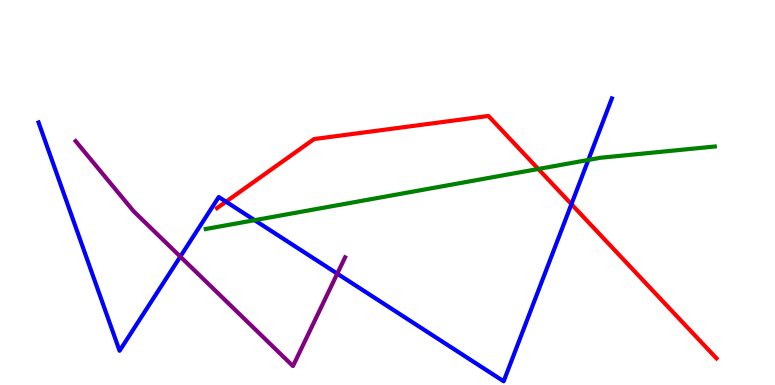[{'lines': ['blue', 'red'], 'intersections': [{'x': 2.92, 'y': 4.76}, {'x': 7.37, 'y': 4.7}]}, {'lines': ['green', 'red'], 'intersections': [{'x': 6.95, 'y': 5.61}]}, {'lines': ['purple', 'red'], 'intersections': []}, {'lines': ['blue', 'green'], 'intersections': [{'x': 3.29, 'y': 4.28}, {'x': 7.59, 'y': 5.85}]}, {'lines': ['blue', 'purple'], 'intersections': [{'x': 2.33, 'y': 3.33}, {'x': 4.35, 'y': 2.89}]}, {'lines': ['green', 'purple'], 'intersections': []}]